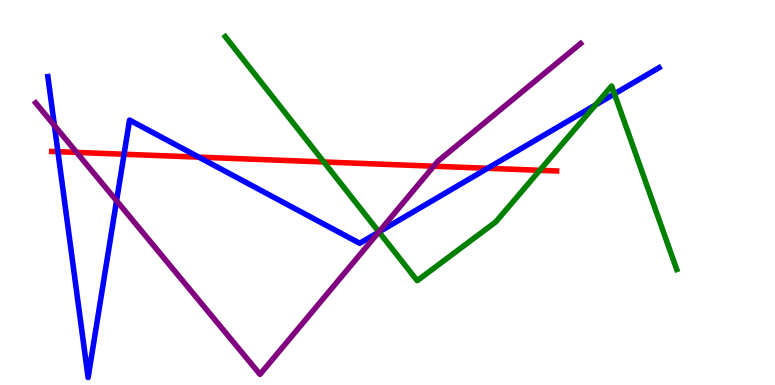[{'lines': ['blue', 'red'], 'intersections': [{'x': 0.747, 'y': 6.06}, {'x': 1.6, 'y': 5.99}, {'x': 2.56, 'y': 5.92}, {'x': 6.29, 'y': 5.63}]}, {'lines': ['green', 'red'], 'intersections': [{'x': 4.18, 'y': 5.79}, {'x': 6.96, 'y': 5.58}]}, {'lines': ['purple', 'red'], 'intersections': [{'x': 0.989, 'y': 6.04}, {'x': 5.6, 'y': 5.68}]}, {'lines': ['blue', 'green'], 'intersections': [{'x': 4.89, 'y': 3.97}, {'x': 7.68, 'y': 7.27}, {'x': 7.93, 'y': 7.56}]}, {'lines': ['blue', 'purple'], 'intersections': [{'x': 0.702, 'y': 6.74}, {'x': 1.5, 'y': 4.79}, {'x': 4.89, 'y': 3.97}]}, {'lines': ['green', 'purple'], 'intersections': [{'x': 4.89, 'y': 3.98}]}]